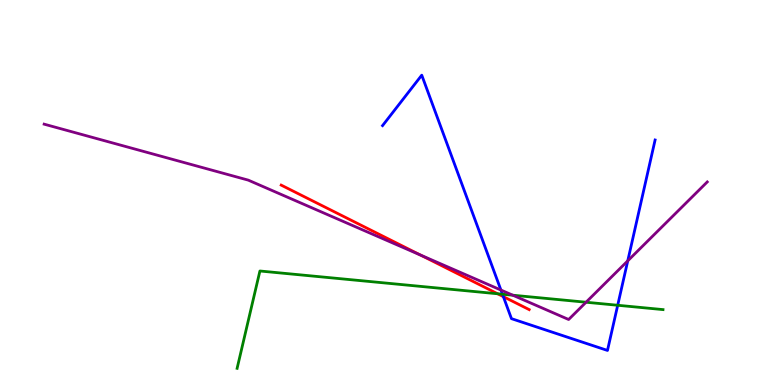[{'lines': ['blue', 'red'], 'intersections': [{'x': 6.49, 'y': 2.29}]}, {'lines': ['green', 'red'], 'intersections': [{'x': 6.42, 'y': 2.37}]}, {'lines': ['purple', 'red'], 'intersections': [{'x': 5.43, 'y': 3.37}]}, {'lines': ['blue', 'green'], 'intersections': [{'x': 6.48, 'y': 2.36}, {'x': 7.97, 'y': 2.07}]}, {'lines': ['blue', 'purple'], 'intersections': [{'x': 6.46, 'y': 2.47}, {'x': 8.1, 'y': 3.22}]}, {'lines': ['green', 'purple'], 'intersections': [{'x': 6.62, 'y': 2.33}, {'x': 7.56, 'y': 2.15}]}]